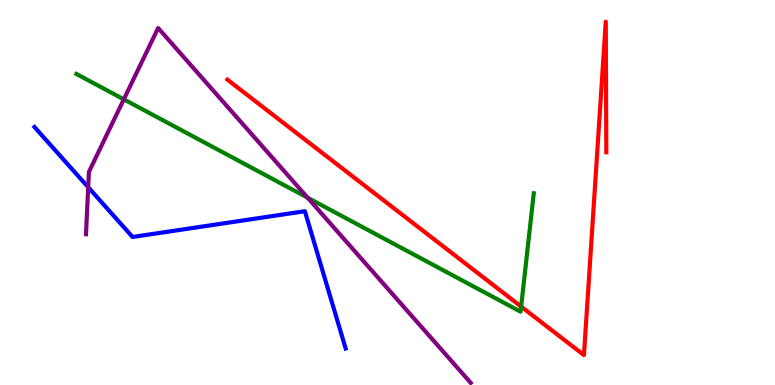[{'lines': ['blue', 'red'], 'intersections': []}, {'lines': ['green', 'red'], 'intersections': [{'x': 6.72, 'y': 2.04}]}, {'lines': ['purple', 'red'], 'intersections': []}, {'lines': ['blue', 'green'], 'intersections': []}, {'lines': ['blue', 'purple'], 'intersections': [{'x': 1.14, 'y': 5.14}]}, {'lines': ['green', 'purple'], 'intersections': [{'x': 1.6, 'y': 7.42}, {'x': 3.97, 'y': 4.86}]}]